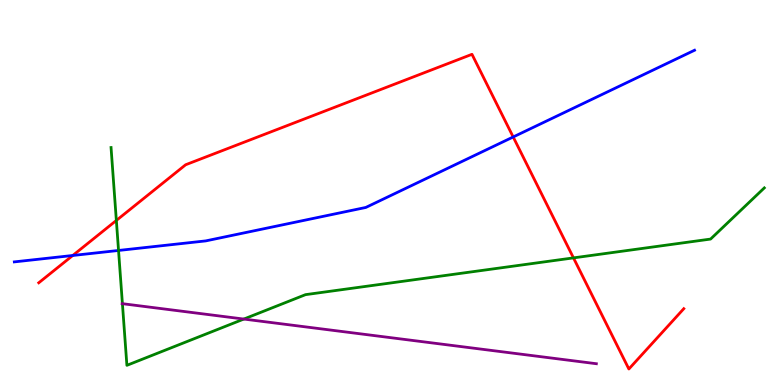[{'lines': ['blue', 'red'], 'intersections': [{'x': 0.939, 'y': 3.36}, {'x': 6.62, 'y': 6.44}]}, {'lines': ['green', 'red'], 'intersections': [{'x': 1.5, 'y': 4.27}, {'x': 7.4, 'y': 3.3}]}, {'lines': ['purple', 'red'], 'intersections': []}, {'lines': ['blue', 'green'], 'intersections': [{'x': 1.53, 'y': 3.49}]}, {'lines': ['blue', 'purple'], 'intersections': []}, {'lines': ['green', 'purple'], 'intersections': [{'x': 1.58, 'y': 2.11}, {'x': 3.15, 'y': 1.71}]}]